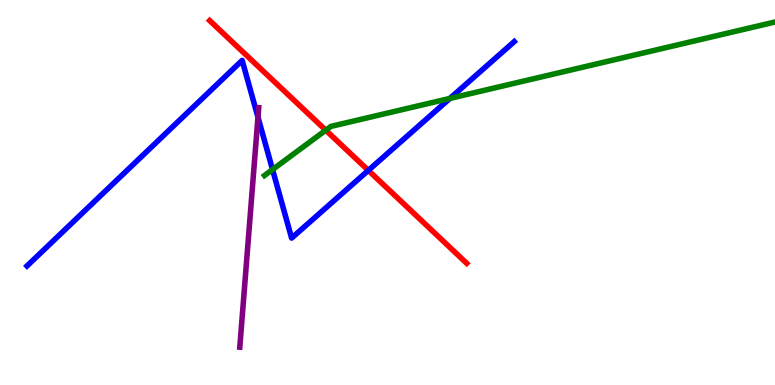[{'lines': ['blue', 'red'], 'intersections': [{'x': 4.75, 'y': 5.57}]}, {'lines': ['green', 'red'], 'intersections': [{'x': 4.2, 'y': 6.62}]}, {'lines': ['purple', 'red'], 'intersections': []}, {'lines': ['blue', 'green'], 'intersections': [{'x': 3.52, 'y': 5.6}, {'x': 5.8, 'y': 7.44}]}, {'lines': ['blue', 'purple'], 'intersections': [{'x': 3.33, 'y': 6.96}]}, {'lines': ['green', 'purple'], 'intersections': []}]